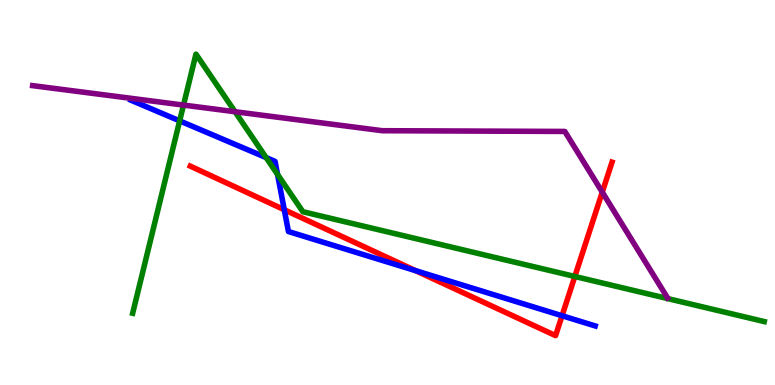[{'lines': ['blue', 'red'], 'intersections': [{'x': 3.67, 'y': 4.55}, {'x': 5.36, 'y': 2.97}, {'x': 7.25, 'y': 1.8}]}, {'lines': ['green', 'red'], 'intersections': [{'x': 7.42, 'y': 2.82}]}, {'lines': ['purple', 'red'], 'intersections': [{'x': 7.77, 'y': 5.01}]}, {'lines': ['blue', 'green'], 'intersections': [{'x': 2.32, 'y': 6.86}, {'x': 3.43, 'y': 5.91}, {'x': 3.58, 'y': 5.47}]}, {'lines': ['blue', 'purple'], 'intersections': []}, {'lines': ['green', 'purple'], 'intersections': [{'x': 2.37, 'y': 7.27}, {'x': 3.03, 'y': 7.1}]}]